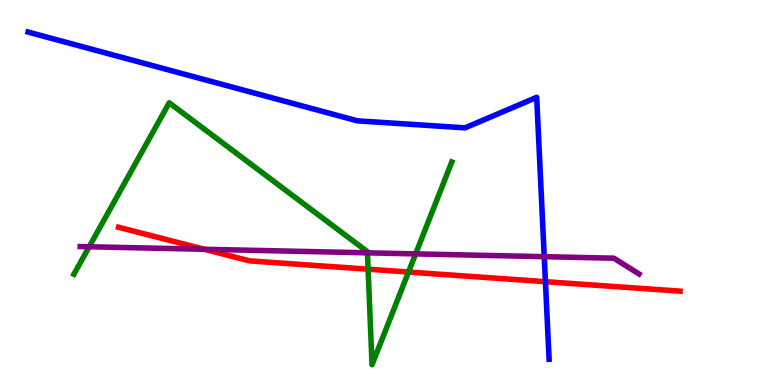[{'lines': ['blue', 'red'], 'intersections': [{'x': 7.04, 'y': 2.68}]}, {'lines': ['green', 'red'], 'intersections': [{'x': 4.75, 'y': 3.01}, {'x': 5.27, 'y': 2.93}]}, {'lines': ['purple', 'red'], 'intersections': [{'x': 2.64, 'y': 3.53}]}, {'lines': ['blue', 'green'], 'intersections': []}, {'lines': ['blue', 'purple'], 'intersections': [{'x': 7.02, 'y': 3.33}]}, {'lines': ['green', 'purple'], 'intersections': [{'x': 1.15, 'y': 3.59}, {'x': 4.74, 'y': 3.43}, {'x': 5.36, 'y': 3.41}]}]